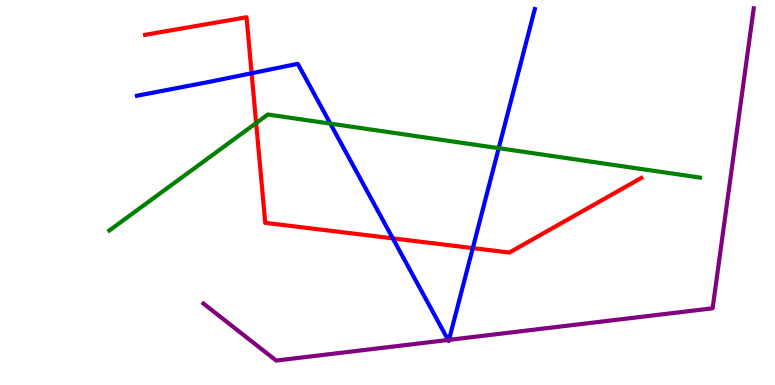[{'lines': ['blue', 'red'], 'intersections': [{'x': 3.25, 'y': 8.1}, {'x': 5.07, 'y': 3.81}, {'x': 6.1, 'y': 3.56}]}, {'lines': ['green', 'red'], 'intersections': [{'x': 3.31, 'y': 6.8}]}, {'lines': ['purple', 'red'], 'intersections': []}, {'lines': ['blue', 'green'], 'intersections': [{'x': 4.26, 'y': 6.79}, {'x': 6.43, 'y': 6.15}]}, {'lines': ['blue', 'purple'], 'intersections': [{'x': 5.78, 'y': 1.17}, {'x': 5.79, 'y': 1.17}]}, {'lines': ['green', 'purple'], 'intersections': []}]